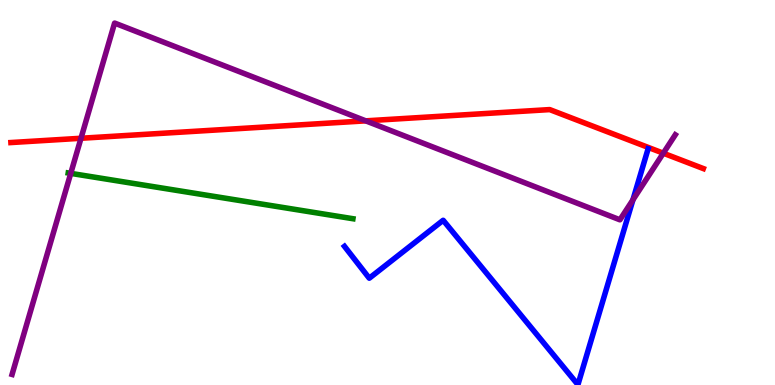[{'lines': ['blue', 'red'], 'intersections': []}, {'lines': ['green', 'red'], 'intersections': []}, {'lines': ['purple', 'red'], 'intersections': [{'x': 1.04, 'y': 6.41}, {'x': 4.72, 'y': 6.86}, {'x': 8.56, 'y': 6.02}]}, {'lines': ['blue', 'green'], 'intersections': []}, {'lines': ['blue', 'purple'], 'intersections': [{'x': 8.17, 'y': 4.81}]}, {'lines': ['green', 'purple'], 'intersections': [{'x': 0.913, 'y': 5.5}]}]